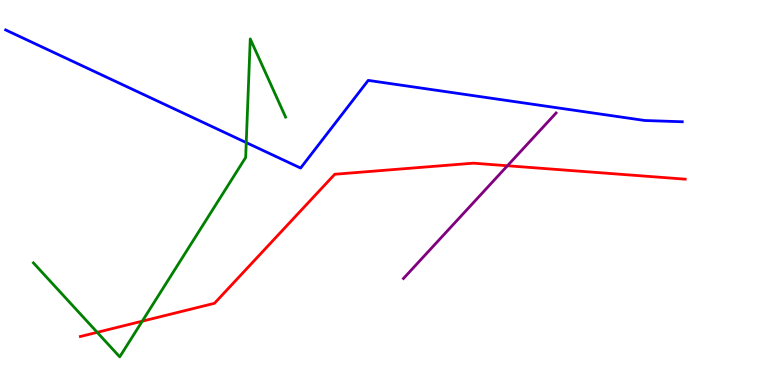[{'lines': ['blue', 'red'], 'intersections': []}, {'lines': ['green', 'red'], 'intersections': [{'x': 1.25, 'y': 1.37}, {'x': 1.84, 'y': 1.66}]}, {'lines': ['purple', 'red'], 'intersections': [{'x': 6.55, 'y': 5.69}]}, {'lines': ['blue', 'green'], 'intersections': [{'x': 3.18, 'y': 6.3}]}, {'lines': ['blue', 'purple'], 'intersections': []}, {'lines': ['green', 'purple'], 'intersections': []}]